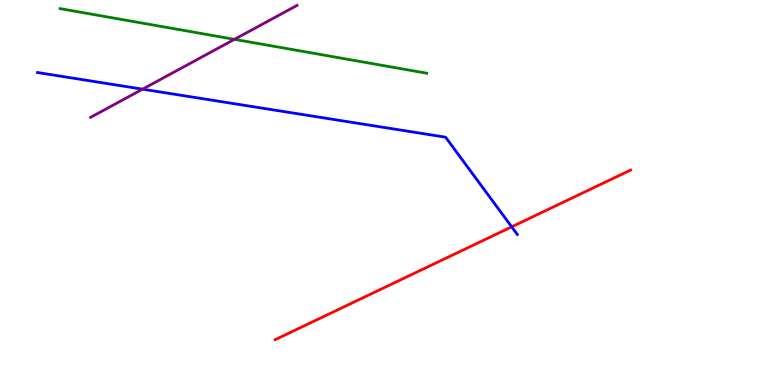[{'lines': ['blue', 'red'], 'intersections': [{'x': 6.6, 'y': 4.11}]}, {'lines': ['green', 'red'], 'intersections': []}, {'lines': ['purple', 'red'], 'intersections': []}, {'lines': ['blue', 'green'], 'intersections': []}, {'lines': ['blue', 'purple'], 'intersections': [{'x': 1.84, 'y': 7.68}]}, {'lines': ['green', 'purple'], 'intersections': [{'x': 3.03, 'y': 8.98}]}]